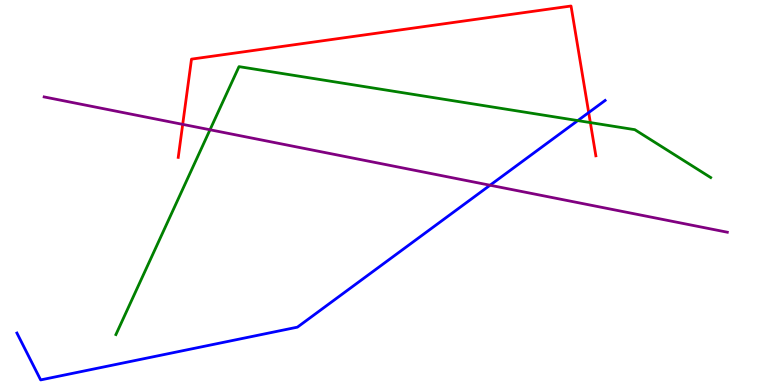[{'lines': ['blue', 'red'], 'intersections': [{'x': 7.6, 'y': 7.08}]}, {'lines': ['green', 'red'], 'intersections': [{'x': 7.62, 'y': 6.82}]}, {'lines': ['purple', 'red'], 'intersections': [{'x': 2.36, 'y': 6.77}]}, {'lines': ['blue', 'green'], 'intersections': [{'x': 7.46, 'y': 6.87}]}, {'lines': ['blue', 'purple'], 'intersections': [{'x': 6.32, 'y': 5.19}]}, {'lines': ['green', 'purple'], 'intersections': [{'x': 2.71, 'y': 6.63}]}]